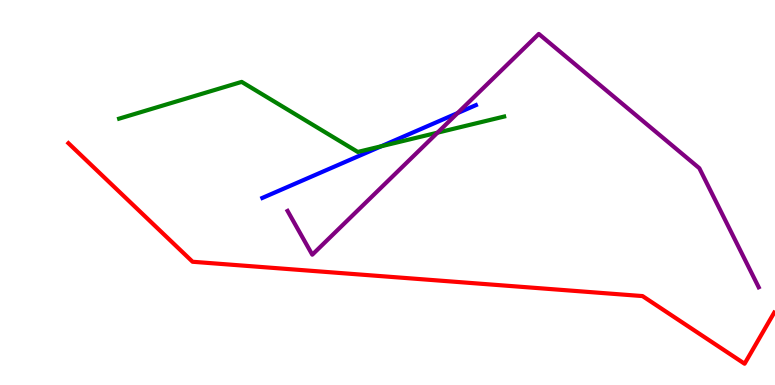[{'lines': ['blue', 'red'], 'intersections': []}, {'lines': ['green', 'red'], 'intersections': []}, {'lines': ['purple', 'red'], 'intersections': []}, {'lines': ['blue', 'green'], 'intersections': [{'x': 4.92, 'y': 6.2}]}, {'lines': ['blue', 'purple'], 'intersections': [{'x': 5.9, 'y': 7.06}]}, {'lines': ['green', 'purple'], 'intersections': [{'x': 5.65, 'y': 6.55}]}]